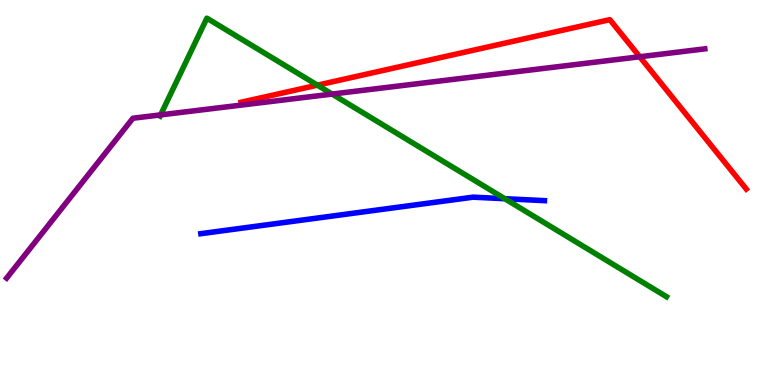[{'lines': ['blue', 'red'], 'intersections': []}, {'lines': ['green', 'red'], 'intersections': [{'x': 4.1, 'y': 7.79}]}, {'lines': ['purple', 'red'], 'intersections': [{'x': 8.25, 'y': 8.53}]}, {'lines': ['blue', 'green'], 'intersections': [{'x': 6.51, 'y': 4.84}]}, {'lines': ['blue', 'purple'], 'intersections': []}, {'lines': ['green', 'purple'], 'intersections': [{'x': 2.07, 'y': 7.02}, {'x': 4.29, 'y': 7.56}]}]